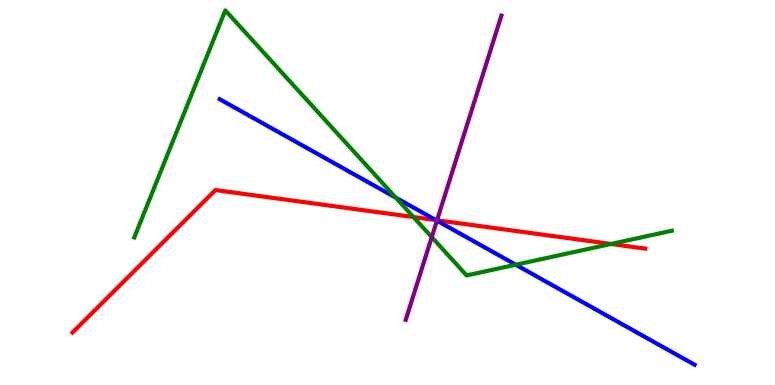[{'lines': ['blue', 'red'], 'intersections': [{'x': 5.62, 'y': 4.28}]}, {'lines': ['green', 'red'], 'intersections': [{'x': 5.33, 'y': 4.36}, {'x': 7.88, 'y': 3.66}]}, {'lines': ['purple', 'red'], 'intersections': [{'x': 5.64, 'y': 4.28}]}, {'lines': ['blue', 'green'], 'intersections': [{'x': 5.11, 'y': 4.87}, {'x': 6.65, 'y': 3.12}]}, {'lines': ['blue', 'purple'], 'intersections': [{'x': 5.64, 'y': 4.27}]}, {'lines': ['green', 'purple'], 'intersections': [{'x': 5.57, 'y': 3.84}]}]